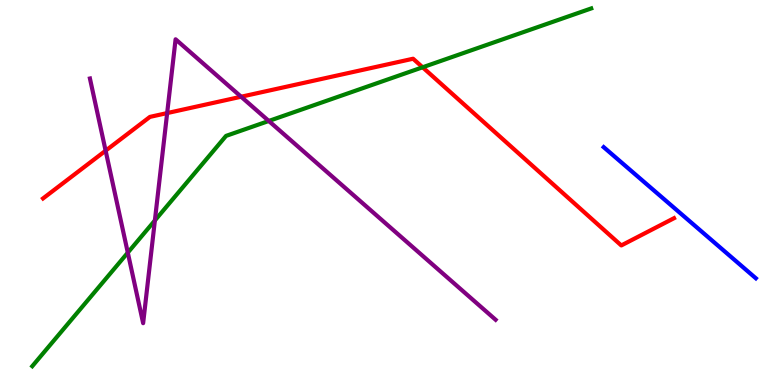[{'lines': ['blue', 'red'], 'intersections': []}, {'lines': ['green', 'red'], 'intersections': [{'x': 5.45, 'y': 8.25}]}, {'lines': ['purple', 'red'], 'intersections': [{'x': 1.36, 'y': 6.09}, {'x': 2.16, 'y': 7.06}, {'x': 3.11, 'y': 7.49}]}, {'lines': ['blue', 'green'], 'intersections': []}, {'lines': ['blue', 'purple'], 'intersections': []}, {'lines': ['green', 'purple'], 'intersections': [{'x': 1.65, 'y': 3.44}, {'x': 2.0, 'y': 4.27}, {'x': 3.47, 'y': 6.86}]}]